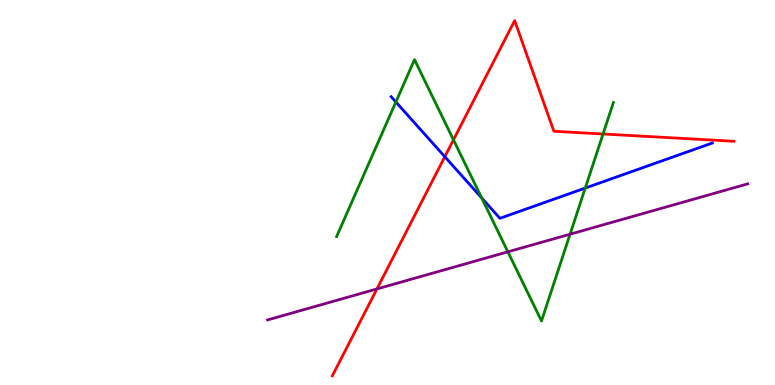[{'lines': ['blue', 'red'], 'intersections': [{'x': 5.74, 'y': 5.93}]}, {'lines': ['green', 'red'], 'intersections': [{'x': 5.85, 'y': 6.37}, {'x': 7.78, 'y': 6.52}]}, {'lines': ['purple', 'red'], 'intersections': [{'x': 4.86, 'y': 2.5}]}, {'lines': ['blue', 'green'], 'intersections': [{'x': 5.11, 'y': 7.35}, {'x': 6.22, 'y': 4.86}, {'x': 7.55, 'y': 5.12}]}, {'lines': ['blue', 'purple'], 'intersections': []}, {'lines': ['green', 'purple'], 'intersections': [{'x': 6.55, 'y': 3.46}, {'x': 7.36, 'y': 3.92}]}]